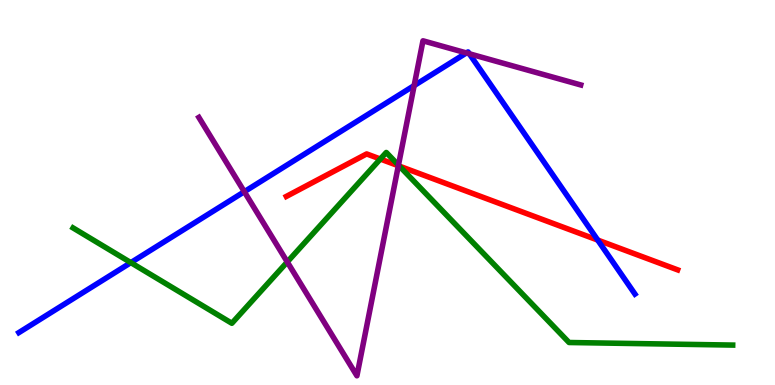[{'lines': ['blue', 'red'], 'intersections': [{'x': 7.71, 'y': 3.76}]}, {'lines': ['green', 'red'], 'intersections': [{'x': 4.91, 'y': 5.87}, {'x': 5.15, 'y': 5.68}]}, {'lines': ['purple', 'red'], 'intersections': [{'x': 5.14, 'y': 5.7}]}, {'lines': ['blue', 'green'], 'intersections': [{'x': 1.69, 'y': 3.18}]}, {'lines': ['blue', 'purple'], 'intersections': [{'x': 3.15, 'y': 5.02}, {'x': 5.34, 'y': 7.78}, {'x': 6.02, 'y': 8.62}, {'x': 6.06, 'y': 8.6}]}, {'lines': ['green', 'purple'], 'intersections': [{'x': 3.71, 'y': 3.2}, {'x': 5.14, 'y': 5.71}]}]